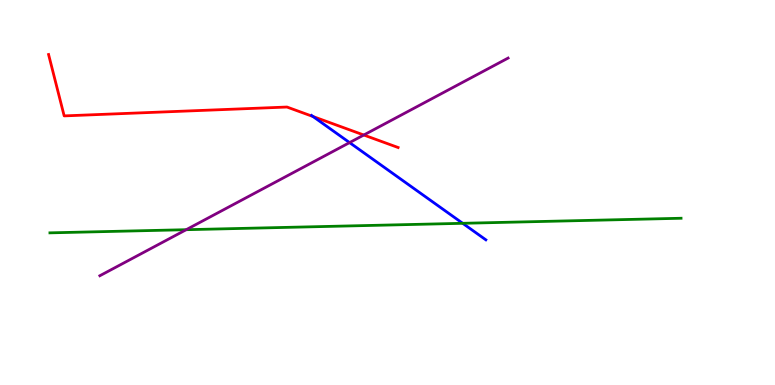[{'lines': ['blue', 'red'], 'intersections': [{'x': 4.04, 'y': 6.97}]}, {'lines': ['green', 'red'], 'intersections': []}, {'lines': ['purple', 'red'], 'intersections': [{'x': 4.69, 'y': 6.49}]}, {'lines': ['blue', 'green'], 'intersections': [{'x': 5.97, 'y': 4.2}]}, {'lines': ['blue', 'purple'], 'intersections': [{'x': 4.51, 'y': 6.3}]}, {'lines': ['green', 'purple'], 'intersections': [{'x': 2.4, 'y': 4.03}]}]